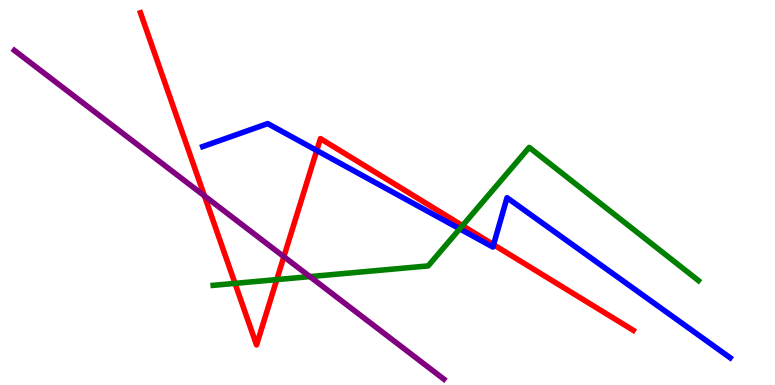[{'lines': ['blue', 'red'], 'intersections': [{'x': 4.09, 'y': 6.09}, {'x': 6.37, 'y': 3.64}]}, {'lines': ['green', 'red'], 'intersections': [{'x': 3.03, 'y': 2.64}, {'x': 3.57, 'y': 2.74}, {'x': 5.97, 'y': 4.14}]}, {'lines': ['purple', 'red'], 'intersections': [{'x': 2.64, 'y': 4.91}, {'x': 3.66, 'y': 3.33}]}, {'lines': ['blue', 'green'], 'intersections': [{'x': 5.93, 'y': 4.06}]}, {'lines': ['blue', 'purple'], 'intersections': []}, {'lines': ['green', 'purple'], 'intersections': [{'x': 4.0, 'y': 2.82}]}]